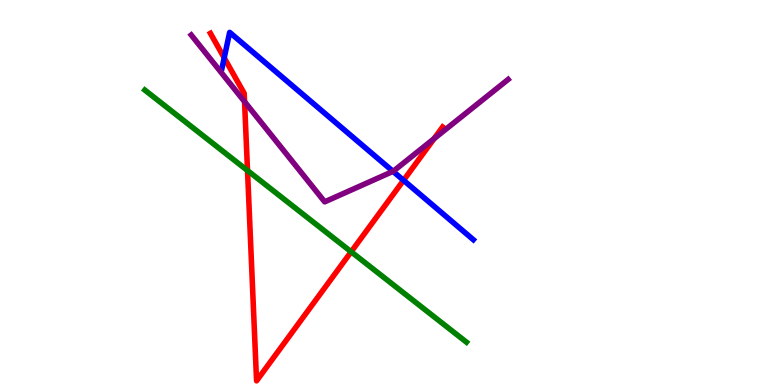[{'lines': ['blue', 'red'], 'intersections': [{'x': 2.89, 'y': 8.5}, {'x': 5.21, 'y': 5.32}]}, {'lines': ['green', 'red'], 'intersections': [{'x': 3.19, 'y': 5.57}, {'x': 4.53, 'y': 3.46}]}, {'lines': ['purple', 'red'], 'intersections': [{'x': 3.16, 'y': 7.36}, {'x': 5.6, 'y': 6.4}]}, {'lines': ['blue', 'green'], 'intersections': []}, {'lines': ['blue', 'purple'], 'intersections': [{'x': 5.07, 'y': 5.55}]}, {'lines': ['green', 'purple'], 'intersections': []}]